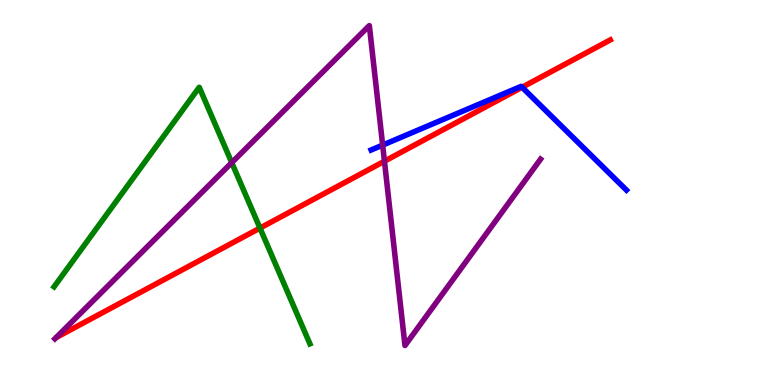[{'lines': ['blue', 'red'], 'intersections': [{'x': 6.74, 'y': 7.73}]}, {'lines': ['green', 'red'], 'intersections': [{'x': 3.35, 'y': 4.08}]}, {'lines': ['purple', 'red'], 'intersections': [{'x': 4.96, 'y': 5.81}]}, {'lines': ['blue', 'green'], 'intersections': []}, {'lines': ['blue', 'purple'], 'intersections': [{'x': 4.94, 'y': 6.23}]}, {'lines': ['green', 'purple'], 'intersections': [{'x': 2.99, 'y': 5.78}]}]